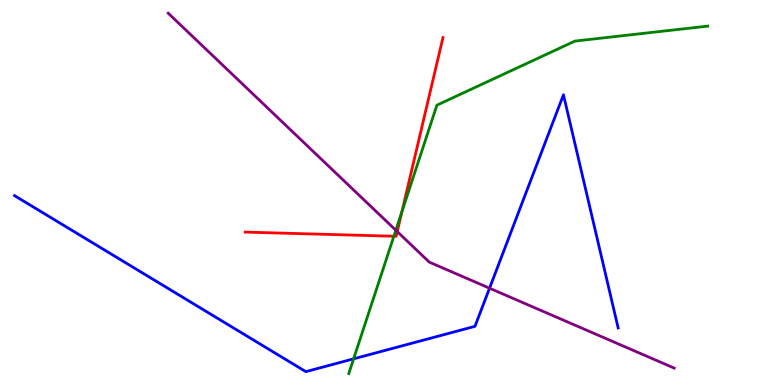[{'lines': ['blue', 'red'], 'intersections': []}, {'lines': ['green', 'red'], 'intersections': [{'x': 5.08, 'y': 3.86}, {'x': 5.19, 'y': 4.5}]}, {'lines': ['purple', 'red'], 'intersections': [{'x': 5.13, 'y': 3.98}]}, {'lines': ['blue', 'green'], 'intersections': [{'x': 4.56, 'y': 0.68}]}, {'lines': ['blue', 'purple'], 'intersections': [{'x': 6.32, 'y': 2.51}]}, {'lines': ['green', 'purple'], 'intersections': [{'x': 5.11, 'y': 4.02}]}]